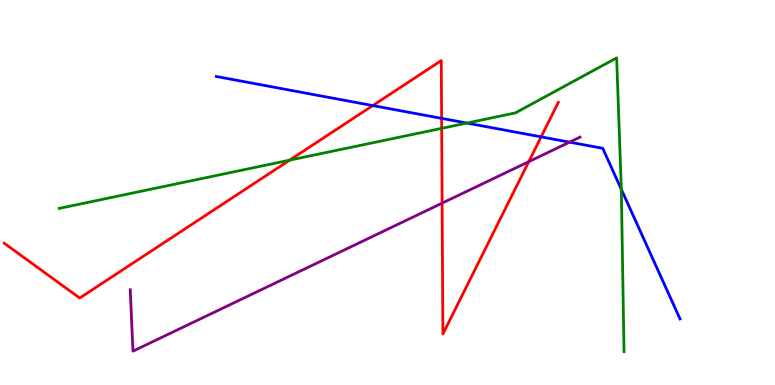[{'lines': ['blue', 'red'], 'intersections': [{'x': 4.81, 'y': 7.26}, {'x': 5.7, 'y': 6.93}, {'x': 6.98, 'y': 6.44}]}, {'lines': ['green', 'red'], 'intersections': [{'x': 3.74, 'y': 5.84}, {'x': 5.7, 'y': 6.67}]}, {'lines': ['purple', 'red'], 'intersections': [{'x': 5.7, 'y': 4.72}, {'x': 6.82, 'y': 5.8}]}, {'lines': ['blue', 'green'], 'intersections': [{'x': 6.02, 'y': 6.8}, {'x': 8.02, 'y': 5.08}]}, {'lines': ['blue', 'purple'], 'intersections': [{'x': 7.35, 'y': 6.31}]}, {'lines': ['green', 'purple'], 'intersections': []}]